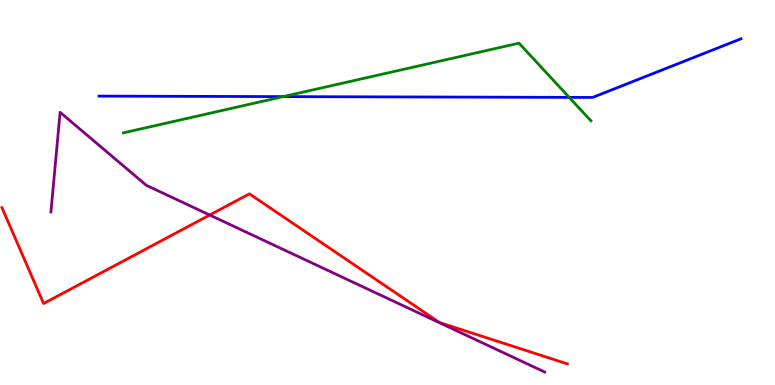[{'lines': ['blue', 'red'], 'intersections': []}, {'lines': ['green', 'red'], 'intersections': []}, {'lines': ['purple', 'red'], 'intersections': [{'x': 2.71, 'y': 4.42}]}, {'lines': ['blue', 'green'], 'intersections': [{'x': 3.65, 'y': 7.49}, {'x': 7.34, 'y': 7.47}]}, {'lines': ['blue', 'purple'], 'intersections': []}, {'lines': ['green', 'purple'], 'intersections': []}]